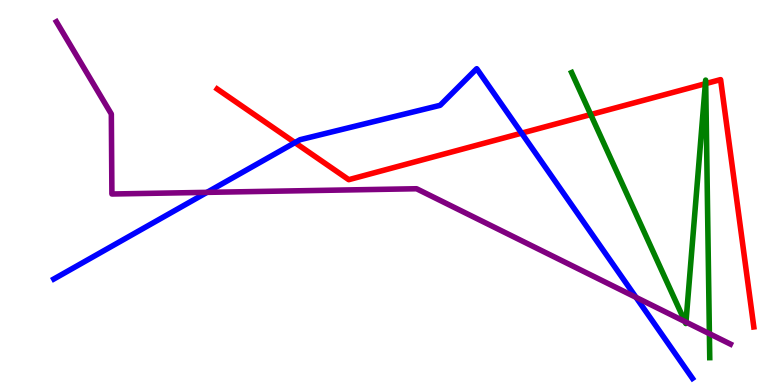[{'lines': ['blue', 'red'], 'intersections': [{'x': 3.81, 'y': 6.3}, {'x': 6.73, 'y': 6.54}]}, {'lines': ['green', 'red'], 'intersections': [{'x': 7.62, 'y': 7.02}, {'x': 9.1, 'y': 7.83}, {'x': 9.11, 'y': 7.83}]}, {'lines': ['purple', 'red'], 'intersections': []}, {'lines': ['blue', 'green'], 'intersections': []}, {'lines': ['blue', 'purple'], 'intersections': [{'x': 2.67, 'y': 5.0}, {'x': 8.21, 'y': 2.28}]}, {'lines': ['green', 'purple'], 'intersections': [{'x': 8.84, 'y': 1.65}, {'x': 8.85, 'y': 1.63}, {'x': 9.15, 'y': 1.33}]}]